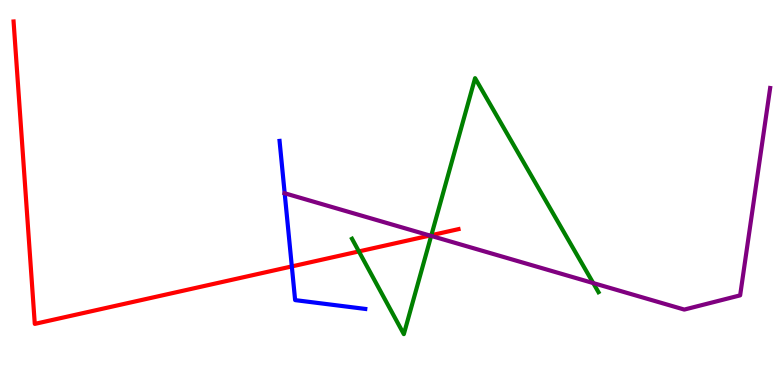[{'lines': ['blue', 'red'], 'intersections': [{'x': 3.77, 'y': 3.08}]}, {'lines': ['green', 'red'], 'intersections': [{'x': 4.63, 'y': 3.47}, {'x': 5.57, 'y': 3.89}]}, {'lines': ['purple', 'red'], 'intersections': [{'x': 5.55, 'y': 3.88}]}, {'lines': ['blue', 'green'], 'intersections': []}, {'lines': ['blue', 'purple'], 'intersections': [{'x': 3.67, 'y': 4.98}]}, {'lines': ['green', 'purple'], 'intersections': [{'x': 5.56, 'y': 3.87}, {'x': 7.65, 'y': 2.65}]}]